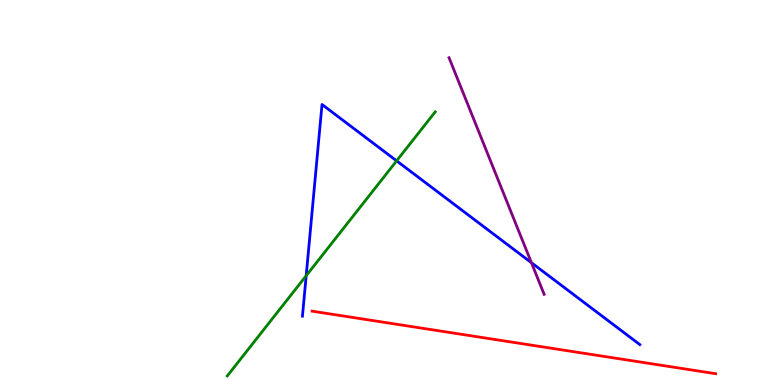[{'lines': ['blue', 'red'], 'intersections': []}, {'lines': ['green', 'red'], 'intersections': []}, {'lines': ['purple', 'red'], 'intersections': []}, {'lines': ['blue', 'green'], 'intersections': [{'x': 3.95, 'y': 2.84}, {'x': 5.12, 'y': 5.82}]}, {'lines': ['blue', 'purple'], 'intersections': [{'x': 6.86, 'y': 3.18}]}, {'lines': ['green', 'purple'], 'intersections': []}]